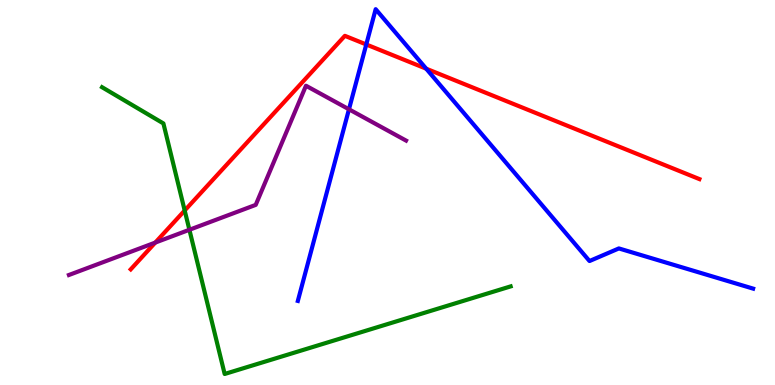[{'lines': ['blue', 'red'], 'intersections': [{'x': 4.73, 'y': 8.84}, {'x': 5.5, 'y': 8.22}]}, {'lines': ['green', 'red'], 'intersections': [{'x': 2.38, 'y': 4.53}]}, {'lines': ['purple', 'red'], 'intersections': [{'x': 2.0, 'y': 3.7}]}, {'lines': ['blue', 'green'], 'intersections': []}, {'lines': ['blue', 'purple'], 'intersections': [{'x': 4.5, 'y': 7.16}]}, {'lines': ['green', 'purple'], 'intersections': [{'x': 2.44, 'y': 4.03}]}]